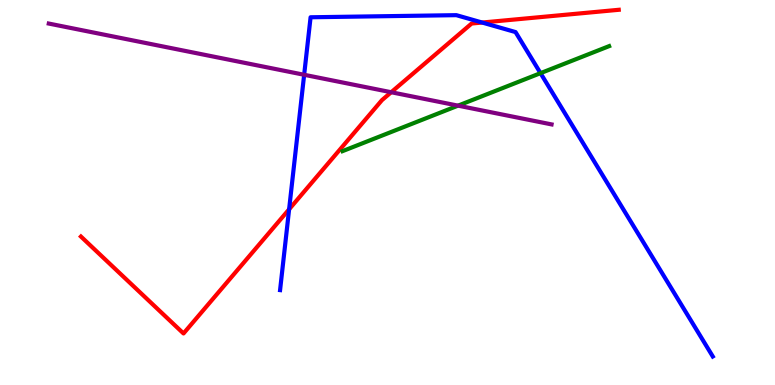[{'lines': ['blue', 'red'], 'intersections': [{'x': 3.73, 'y': 4.56}, {'x': 6.22, 'y': 9.41}]}, {'lines': ['green', 'red'], 'intersections': []}, {'lines': ['purple', 'red'], 'intersections': [{'x': 5.05, 'y': 7.6}]}, {'lines': ['blue', 'green'], 'intersections': [{'x': 6.97, 'y': 8.1}]}, {'lines': ['blue', 'purple'], 'intersections': [{'x': 3.92, 'y': 8.06}]}, {'lines': ['green', 'purple'], 'intersections': [{'x': 5.91, 'y': 7.26}]}]